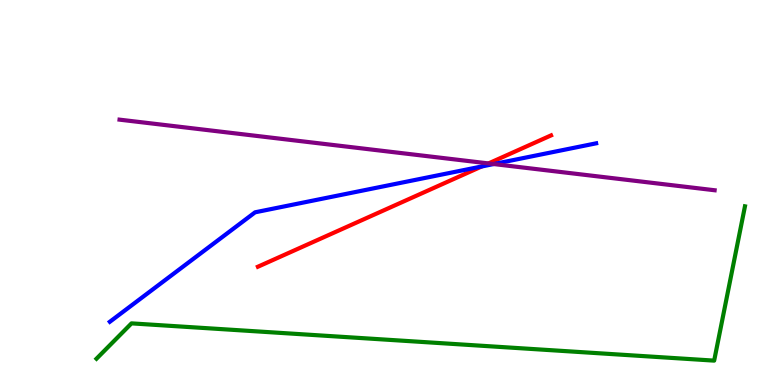[{'lines': ['blue', 'red'], 'intersections': [{'x': 6.22, 'y': 5.68}]}, {'lines': ['green', 'red'], 'intersections': []}, {'lines': ['purple', 'red'], 'intersections': [{'x': 6.3, 'y': 5.76}]}, {'lines': ['blue', 'green'], 'intersections': []}, {'lines': ['blue', 'purple'], 'intersections': [{'x': 6.37, 'y': 5.74}]}, {'lines': ['green', 'purple'], 'intersections': []}]